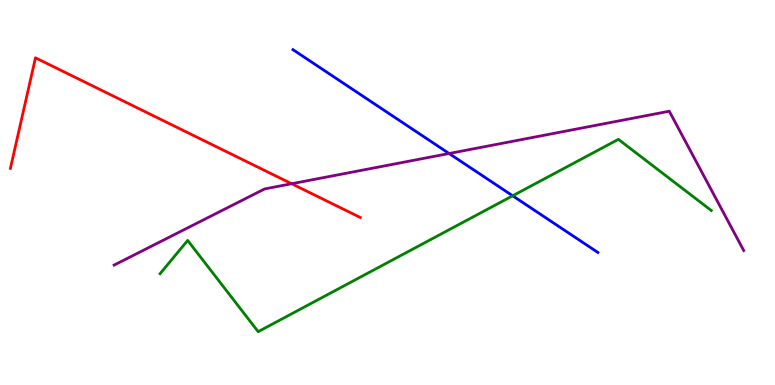[{'lines': ['blue', 'red'], 'intersections': []}, {'lines': ['green', 'red'], 'intersections': []}, {'lines': ['purple', 'red'], 'intersections': [{'x': 3.76, 'y': 5.23}]}, {'lines': ['blue', 'green'], 'intersections': [{'x': 6.62, 'y': 4.91}]}, {'lines': ['blue', 'purple'], 'intersections': [{'x': 5.79, 'y': 6.01}]}, {'lines': ['green', 'purple'], 'intersections': []}]